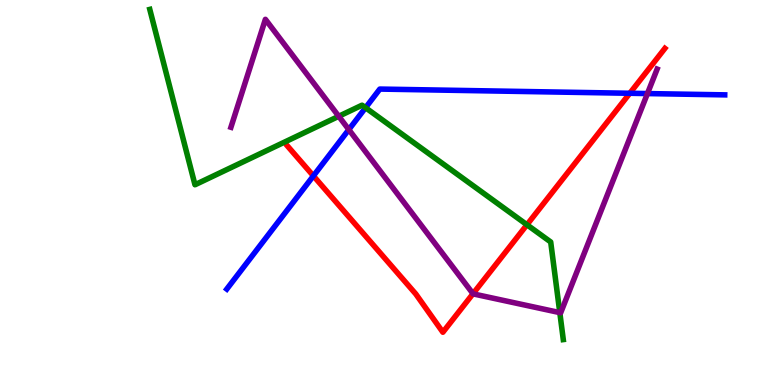[{'lines': ['blue', 'red'], 'intersections': [{'x': 4.04, 'y': 5.43}, {'x': 8.13, 'y': 7.58}]}, {'lines': ['green', 'red'], 'intersections': [{'x': 6.8, 'y': 4.16}]}, {'lines': ['purple', 'red'], 'intersections': [{'x': 6.1, 'y': 2.37}]}, {'lines': ['blue', 'green'], 'intersections': [{'x': 4.72, 'y': 7.2}]}, {'lines': ['blue', 'purple'], 'intersections': [{'x': 4.5, 'y': 6.63}, {'x': 8.35, 'y': 7.57}]}, {'lines': ['green', 'purple'], 'intersections': [{'x': 4.37, 'y': 6.98}, {'x': 7.22, 'y': 1.88}]}]